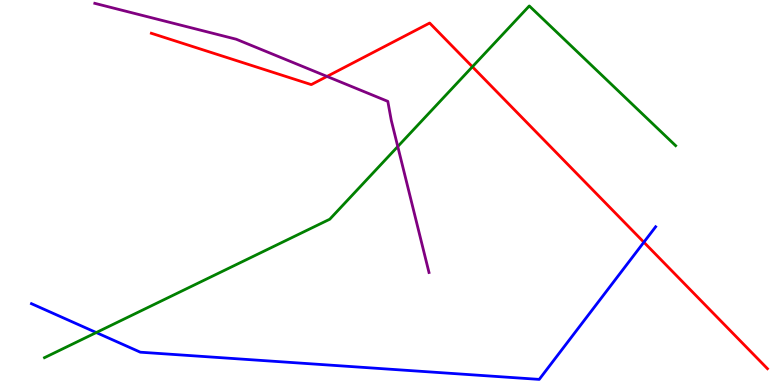[{'lines': ['blue', 'red'], 'intersections': [{'x': 8.31, 'y': 3.71}]}, {'lines': ['green', 'red'], 'intersections': [{'x': 6.1, 'y': 8.27}]}, {'lines': ['purple', 'red'], 'intersections': [{'x': 4.22, 'y': 8.01}]}, {'lines': ['blue', 'green'], 'intersections': [{'x': 1.24, 'y': 1.36}]}, {'lines': ['blue', 'purple'], 'intersections': []}, {'lines': ['green', 'purple'], 'intersections': [{'x': 5.13, 'y': 6.19}]}]